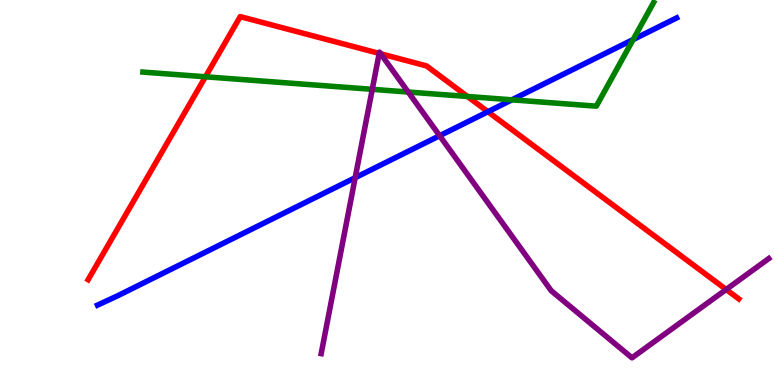[{'lines': ['blue', 'red'], 'intersections': [{'x': 6.3, 'y': 7.1}]}, {'lines': ['green', 'red'], 'intersections': [{'x': 2.65, 'y': 8.01}, {'x': 6.03, 'y': 7.49}]}, {'lines': ['purple', 'red'], 'intersections': [{'x': 4.89, 'y': 8.61}, {'x': 4.91, 'y': 8.6}, {'x': 9.37, 'y': 2.48}]}, {'lines': ['blue', 'green'], 'intersections': [{'x': 6.6, 'y': 7.41}, {'x': 8.17, 'y': 8.97}]}, {'lines': ['blue', 'purple'], 'intersections': [{'x': 4.58, 'y': 5.38}, {'x': 5.67, 'y': 6.47}]}, {'lines': ['green', 'purple'], 'intersections': [{'x': 4.8, 'y': 7.68}, {'x': 5.27, 'y': 7.61}]}]